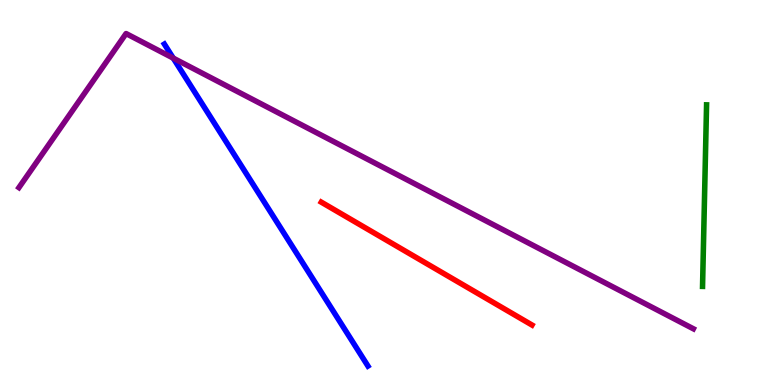[{'lines': ['blue', 'red'], 'intersections': []}, {'lines': ['green', 'red'], 'intersections': []}, {'lines': ['purple', 'red'], 'intersections': []}, {'lines': ['blue', 'green'], 'intersections': []}, {'lines': ['blue', 'purple'], 'intersections': [{'x': 2.24, 'y': 8.49}]}, {'lines': ['green', 'purple'], 'intersections': []}]